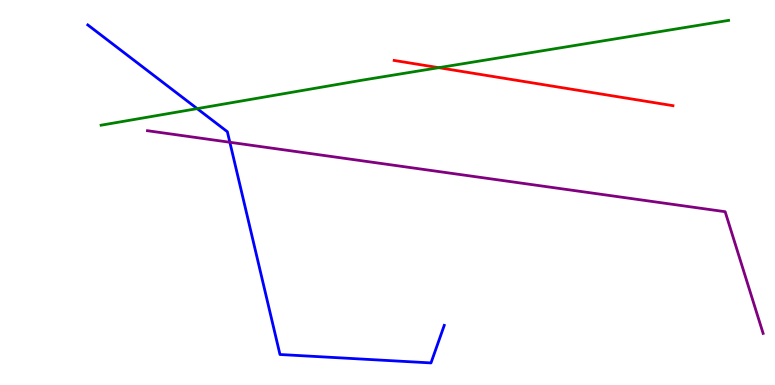[{'lines': ['blue', 'red'], 'intersections': []}, {'lines': ['green', 'red'], 'intersections': [{'x': 5.66, 'y': 8.24}]}, {'lines': ['purple', 'red'], 'intersections': []}, {'lines': ['blue', 'green'], 'intersections': [{'x': 2.54, 'y': 7.18}]}, {'lines': ['blue', 'purple'], 'intersections': [{'x': 2.97, 'y': 6.3}]}, {'lines': ['green', 'purple'], 'intersections': []}]